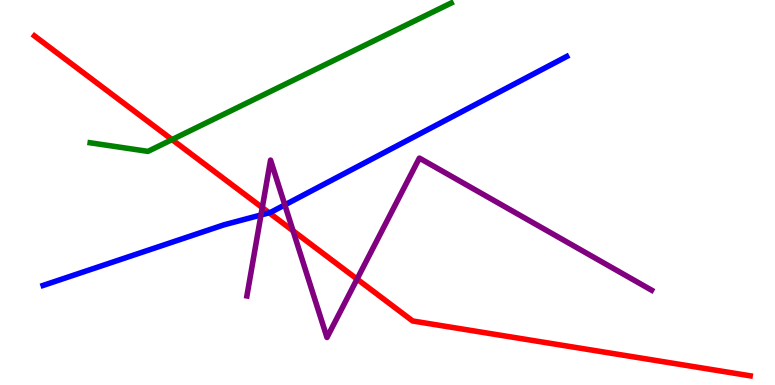[{'lines': ['blue', 'red'], 'intersections': [{'x': 3.47, 'y': 4.47}]}, {'lines': ['green', 'red'], 'intersections': [{'x': 2.22, 'y': 6.37}]}, {'lines': ['purple', 'red'], 'intersections': [{'x': 3.38, 'y': 4.61}, {'x': 3.78, 'y': 4.0}, {'x': 4.61, 'y': 2.75}]}, {'lines': ['blue', 'green'], 'intersections': []}, {'lines': ['blue', 'purple'], 'intersections': [{'x': 3.37, 'y': 4.42}, {'x': 3.67, 'y': 4.68}]}, {'lines': ['green', 'purple'], 'intersections': []}]